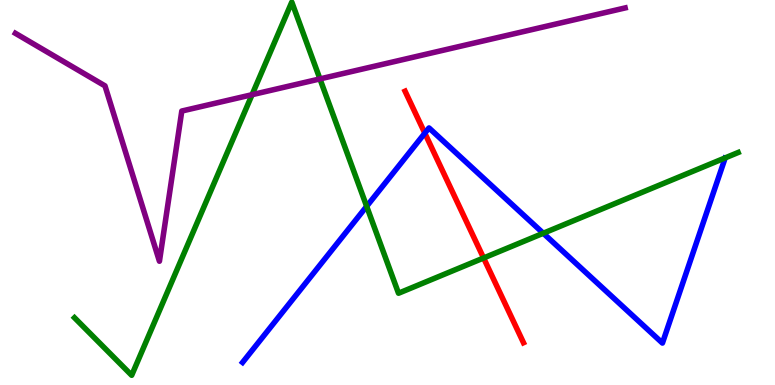[{'lines': ['blue', 'red'], 'intersections': [{'x': 5.48, 'y': 6.54}]}, {'lines': ['green', 'red'], 'intersections': [{'x': 6.24, 'y': 3.3}]}, {'lines': ['purple', 'red'], 'intersections': []}, {'lines': ['blue', 'green'], 'intersections': [{'x': 4.73, 'y': 4.64}, {'x': 7.01, 'y': 3.94}]}, {'lines': ['blue', 'purple'], 'intersections': []}, {'lines': ['green', 'purple'], 'intersections': [{'x': 3.25, 'y': 7.54}, {'x': 4.13, 'y': 7.95}]}]